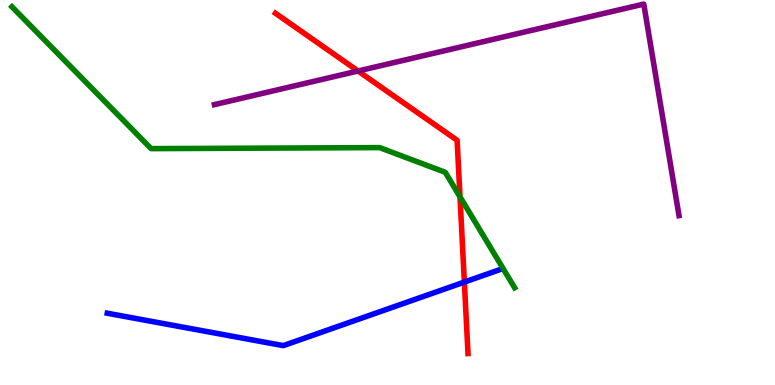[{'lines': ['blue', 'red'], 'intersections': [{'x': 5.99, 'y': 2.67}]}, {'lines': ['green', 'red'], 'intersections': [{'x': 5.94, 'y': 4.89}]}, {'lines': ['purple', 'red'], 'intersections': [{'x': 4.62, 'y': 8.16}]}, {'lines': ['blue', 'green'], 'intersections': []}, {'lines': ['blue', 'purple'], 'intersections': []}, {'lines': ['green', 'purple'], 'intersections': []}]